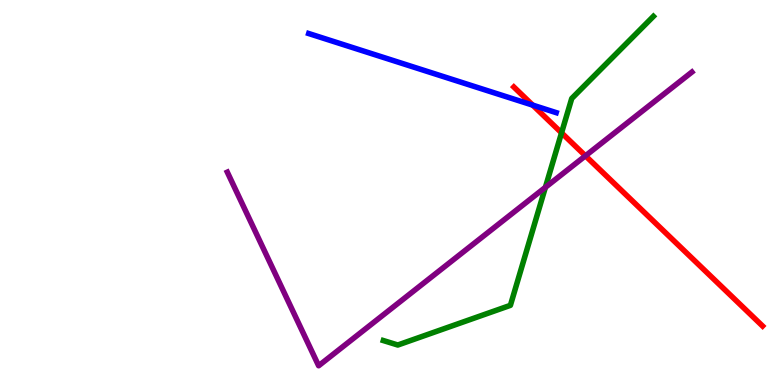[{'lines': ['blue', 'red'], 'intersections': [{'x': 6.87, 'y': 7.27}]}, {'lines': ['green', 'red'], 'intersections': [{'x': 7.25, 'y': 6.55}]}, {'lines': ['purple', 'red'], 'intersections': [{'x': 7.55, 'y': 5.95}]}, {'lines': ['blue', 'green'], 'intersections': []}, {'lines': ['blue', 'purple'], 'intersections': []}, {'lines': ['green', 'purple'], 'intersections': [{'x': 7.04, 'y': 5.13}]}]